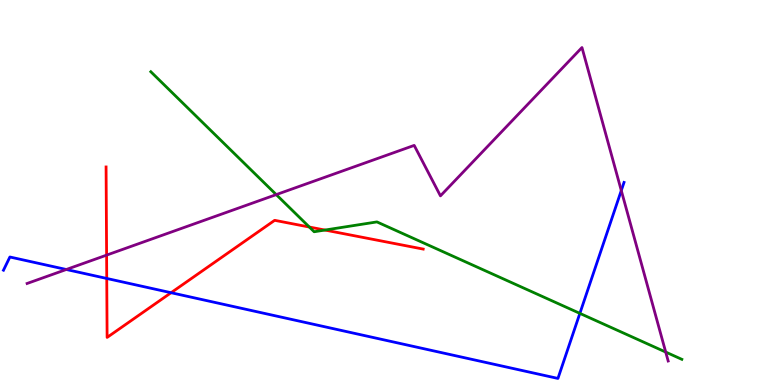[{'lines': ['blue', 'red'], 'intersections': [{'x': 1.38, 'y': 2.77}, {'x': 2.21, 'y': 2.4}]}, {'lines': ['green', 'red'], 'intersections': [{'x': 3.99, 'y': 4.1}, {'x': 4.19, 'y': 4.02}]}, {'lines': ['purple', 'red'], 'intersections': [{'x': 1.38, 'y': 3.37}]}, {'lines': ['blue', 'green'], 'intersections': [{'x': 7.48, 'y': 1.86}]}, {'lines': ['blue', 'purple'], 'intersections': [{'x': 0.856, 'y': 3.0}, {'x': 8.02, 'y': 5.05}]}, {'lines': ['green', 'purple'], 'intersections': [{'x': 3.56, 'y': 4.95}, {'x': 8.59, 'y': 0.855}]}]